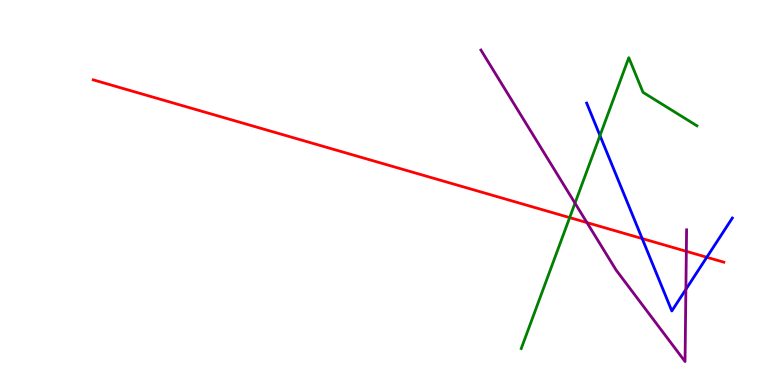[{'lines': ['blue', 'red'], 'intersections': [{'x': 8.29, 'y': 3.8}, {'x': 9.12, 'y': 3.32}]}, {'lines': ['green', 'red'], 'intersections': [{'x': 7.35, 'y': 4.35}]}, {'lines': ['purple', 'red'], 'intersections': [{'x': 7.57, 'y': 4.22}, {'x': 8.86, 'y': 3.47}]}, {'lines': ['blue', 'green'], 'intersections': [{'x': 7.74, 'y': 6.48}]}, {'lines': ['blue', 'purple'], 'intersections': [{'x': 8.85, 'y': 2.48}]}, {'lines': ['green', 'purple'], 'intersections': [{'x': 7.42, 'y': 4.72}]}]